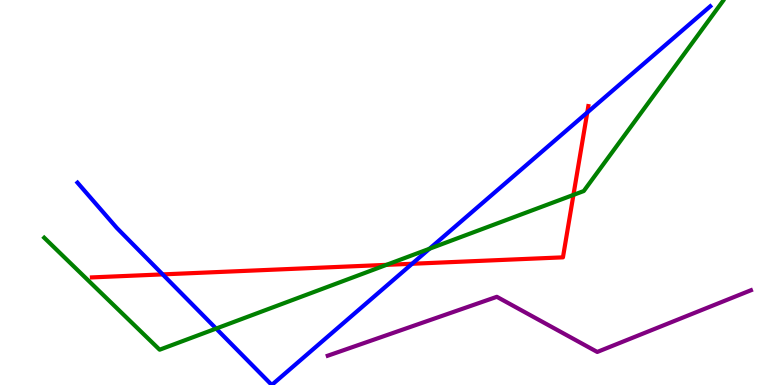[{'lines': ['blue', 'red'], 'intersections': [{'x': 2.1, 'y': 2.87}, {'x': 5.32, 'y': 3.15}, {'x': 7.58, 'y': 7.08}]}, {'lines': ['green', 'red'], 'intersections': [{'x': 4.99, 'y': 3.12}, {'x': 7.4, 'y': 4.94}]}, {'lines': ['purple', 'red'], 'intersections': []}, {'lines': ['blue', 'green'], 'intersections': [{'x': 2.79, 'y': 1.47}, {'x': 5.54, 'y': 3.54}]}, {'lines': ['blue', 'purple'], 'intersections': []}, {'lines': ['green', 'purple'], 'intersections': []}]